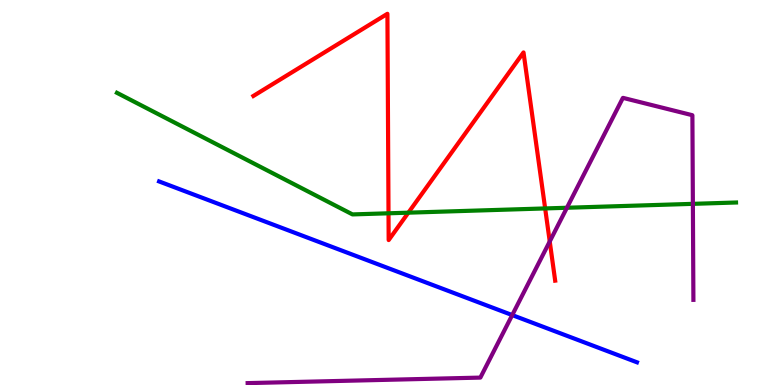[{'lines': ['blue', 'red'], 'intersections': []}, {'lines': ['green', 'red'], 'intersections': [{'x': 5.01, 'y': 4.46}, {'x': 5.27, 'y': 4.48}, {'x': 7.03, 'y': 4.59}]}, {'lines': ['purple', 'red'], 'intersections': [{'x': 7.09, 'y': 3.73}]}, {'lines': ['blue', 'green'], 'intersections': []}, {'lines': ['blue', 'purple'], 'intersections': [{'x': 6.61, 'y': 1.82}]}, {'lines': ['green', 'purple'], 'intersections': [{'x': 7.32, 'y': 4.6}, {'x': 8.94, 'y': 4.71}]}]